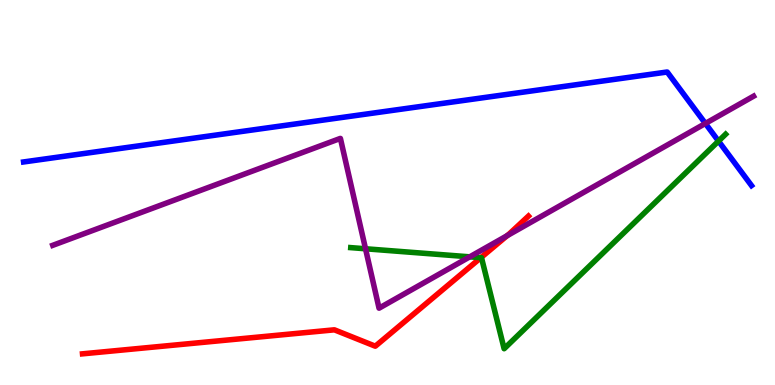[{'lines': ['blue', 'red'], 'intersections': []}, {'lines': ['green', 'red'], 'intersections': [{'x': 6.2, 'y': 3.31}]}, {'lines': ['purple', 'red'], 'intersections': [{'x': 6.54, 'y': 3.88}]}, {'lines': ['blue', 'green'], 'intersections': [{'x': 9.27, 'y': 6.33}]}, {'lines': ['blue', 'purple'], 'intersections': [{'x': 9.1, 'y': 6.79}]}, {'lines': ['green', 'purple'], 'intersections': [{'x': 4.72, 'y': 3.54}, {'x': 6.06, 'y': 3.33}]}]